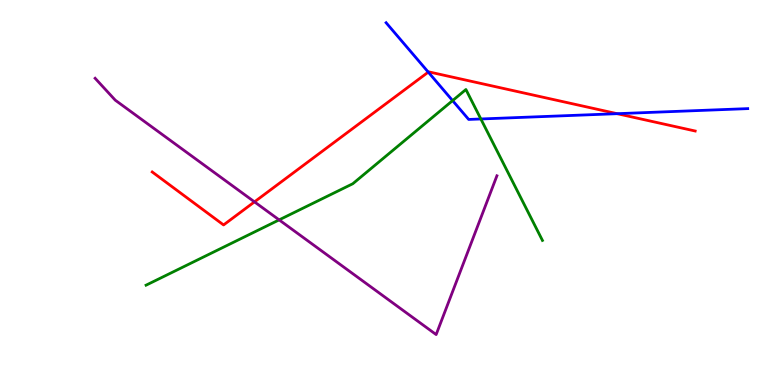[{'lines': ['blue', 'red'], 'intersections': [{'x': 5.53, 'y': 8.13}, {'x': 7.96, 'y': 7.05}]}, {'lines': ['green', 'red'], 'intersections': []}, {'lines': ['purple', 'red'], 'intersections': [{'x': 3.28, 'y': 4.76}]}, {'lines': ['blue', 'green'], 'intersections': [{'x': 5.84, 'y': 7.39}, {'x': 6.2, 'y': 6.91}]}, {'lines': ['blue', 'purple'], 'intersections': []}, {'lines': ['green', 'purple'], 'intersections': [{'x': 3.6, 'y': 4.29}]}]